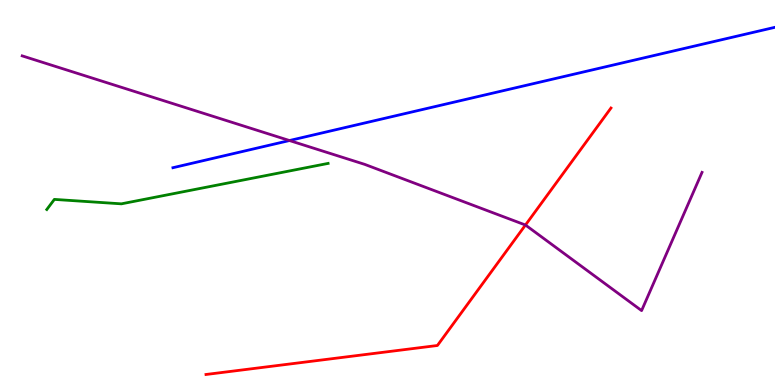[{'lines': ['blue', 'red'], 'intersections': []}, {'lines': ['green', 'red'], 'intersections': []}, {'lines': ['purple', 'red'], 'intersections': [{'x': 6.78, 'y': 4.16}]}, {'lines': ['blue', 'green'], 'intersections': []}, {'lines': ['blue', 'purple'], 'intersections': [{'x': 3.73, 'y': 6.35}]}, {'lines': ['green', 'purple'], 'intersections': []}]